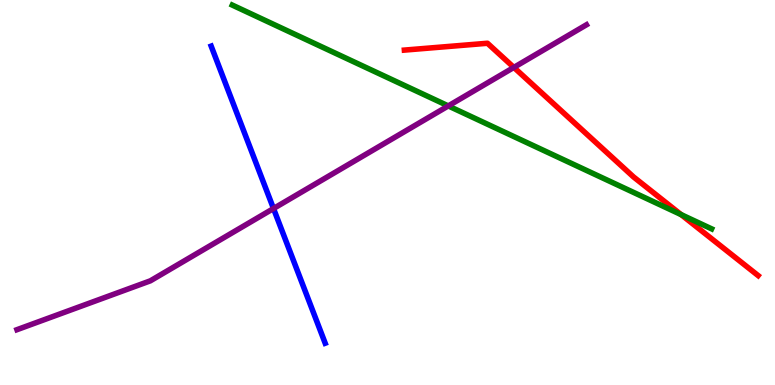[{'lines': ['blue', 'red'], 'intersections': []}, {'lines': ['green', 'red'], 'intersections': [{'x': 8.79, 'y': 4.43}]}, {'lines': ['purple', 'red'], 'intersections': [{'x': 6.63, 'y': 8.25}]}, {'lines': ['blue', 'green'], 'intersections': []}, {'lines': ['blue', 'purple'], 'intersections': [{'x': 3.53, 'y': 4.58}]}, {'lines': ['green', 'purple'], 'intersections': [{'x': 5.78, 'y': 7.25}]}]